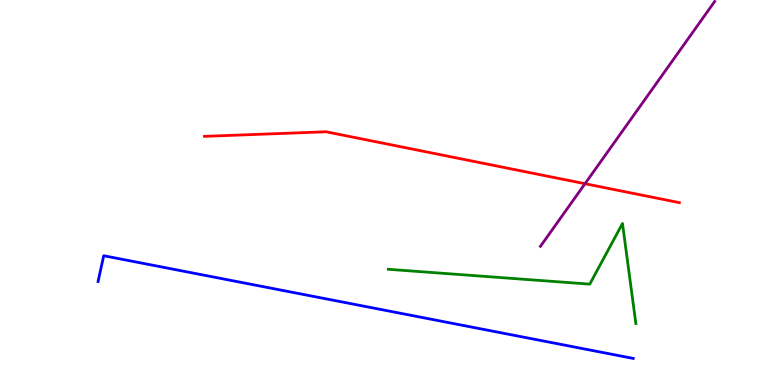[{'lines': ['blue', 'red'], 'intersections': []}, {'lines': ['green', 'red'], 'intersections': []}, {'lines': ['purple', 'red'], 'intersections': [{'x': 7.55, 'y': 5.23}]}, {'lines': ['blue', 'green'], 'intersections': []}, {'lines': ['blue', 'purple'], 'intersections': []}, {'lines': ['green', 'purple'], 'intersections': []}]